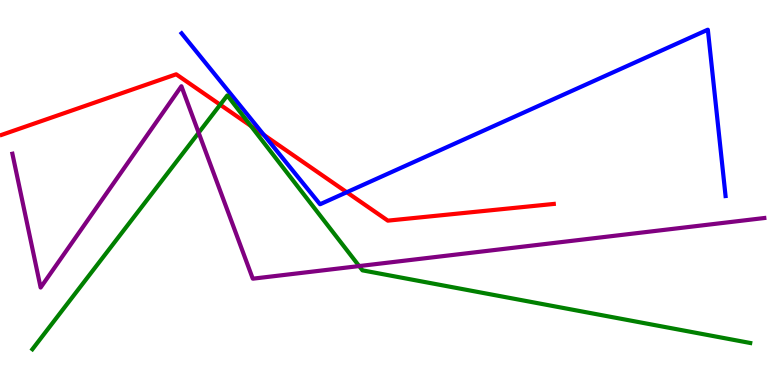[{'lines': ['blue', 'red'], 'intersections': [{'x': 3.4, 'y': 6.5}, {'x': 4.47, 'y': 5.01}]}, {'lines': ['green', 'red'], 'intersections': [{'x': 2.84, 'y': 7.28}, {'x': 3.24, 'y': 6.73}]}, {'lines': ['purple', 'red'], 'intersections': []}, {'lines': ['blue', 'green'], 'intersections': []}, {'lines': ['blue', 'purple'], 'intersections': []}, {'lines': ['green', 'purple'], 'intersections': [{'x': 2.56, 'y': 6.55}, {'x': 4.63, 'y': 3.09}]}]